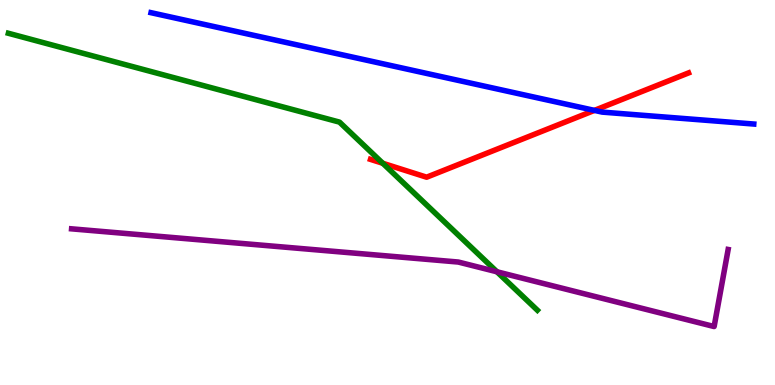[{'lines': ['blue', 'red'], 'intersections': [{'x': 7.67, 'y': 7.13}]}, {'lines': ['green', 'red'], 'intersections': [{'x': 4.94, 'y': 5.76}]}, {'lines': ['purple', 'red'], 'intersections': []}, {'lines': ['blue', 'green'], 'intersections': []}, {'lines': ['blue', 'purple'], 'intersections': []}, {'lines': ['green', 'purple'], 'intersections': [{'x': 6.41, 'y': 2.94}]}]